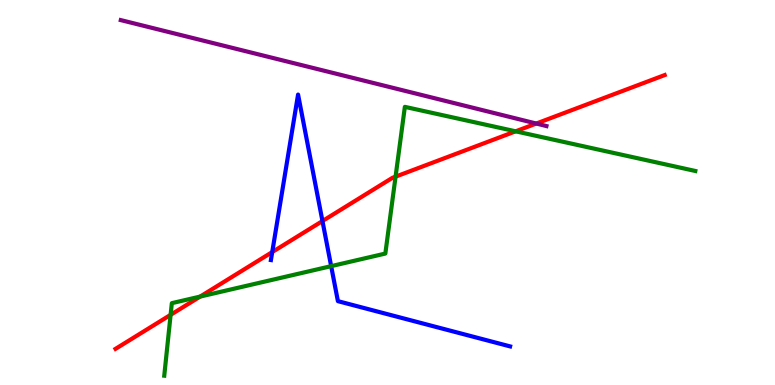[{'lines': ['blue', 'red'], 'intersections': [{'x': 3.51, 'y': 3.45}, {'x': 4.16, 'y': 4.26}]}, {'lines': ['green', 'red'], 'intersections': [{'x': 2.2, 'y': 1.82}, {'x': 2.58, 'y': 2.3}, {'x': 5.1, 'y': 5.41}, {'x': 6.65, 'y': 6.59}]}, {'lines': ['purple', 'red'], 'intersections': [{'x': 6.92, 'y': 6.79}]}, {'lines': ['blue', 'green'], 'intersections': [{'x': 4.27, 'y': 3.09}]}, {'lines': ['blue', 'purple'], 'intersections': []}, {'lines': ['green', 'purple'], 'intersections': []}]